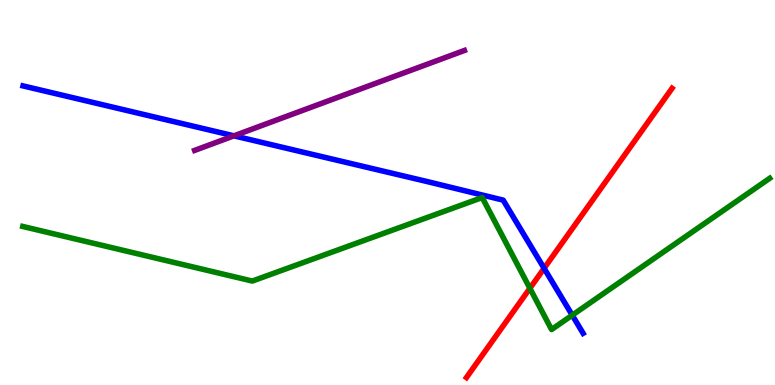[{'lines': ['blue', 'red'], 'intersections': [{'x': 7.02, 'y': 3.03}]}, {'lines': ['green', 'red'], 'intersections': [{'x': 6.84, 'y': 2.51}]}, {'lines': ['purple', 'red'], 'intersections': []}, {'lines': ['blue', 'green'], 'intersections': [{'x': 7.38, 'y': 1.81}]}, {'lines': ['blue', 'purple'], 'intersections': [{'x': 3.02, 'y': 6.47}]}, {'lines': ['green', 'purple'], 'intersections': []}]